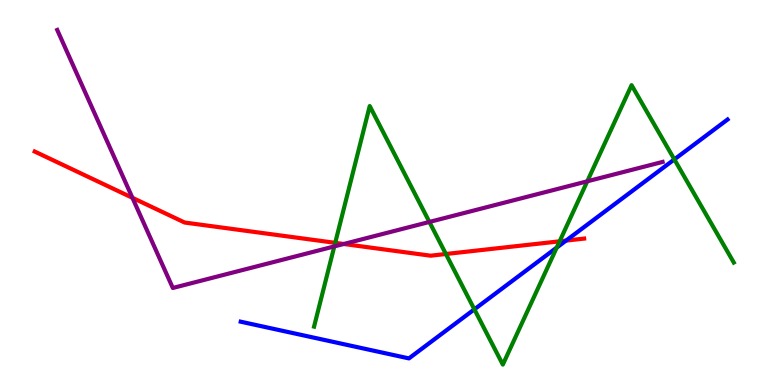[{'lines': ['blue', 'red'], 'intersections': [{'x': 7.3, 'y': 3.75}]}, {'lines': ['green', 'red'], 'intersections': [{'x': 4.33, 'y': 3.69}, {'x': 5.75, 'y': 3.4}, {'x': 7.22, 'y': 3.73}]}, {'lines': ['purple', 'red'], 'intersections': [{'x': 1.71, 'y': 4.86}, {'x': 4.44, 'y': 3.66}]}, {'lines': ['blue', 'green'], 'intersections': [{'x': 6.12, 'y': 1.97}, {'x': 7.18, 'y': 3.57}, {'x': 8.7, 'y': 5.86}]}, {'lines': ['blue', 'purple'], 'intersections': []}, {'lines': ['green', 'purple'], 'intersections': [{'x': 4.31, 'y': 3.6}, {'x': 5.54, 'y': 4.24}, {'x': 7.58, 'y': 5.29}]}]